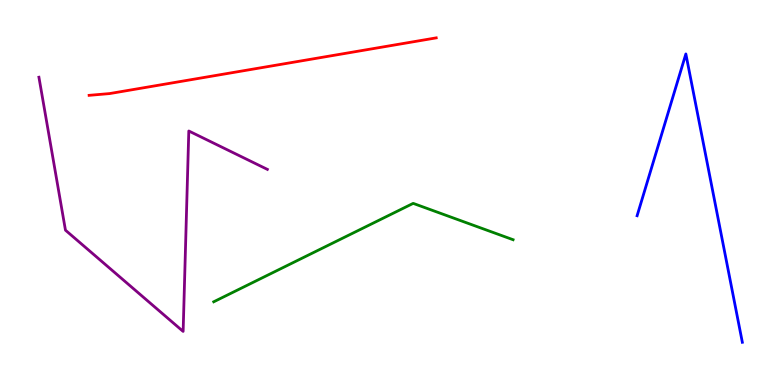[{'lines': ['blue', 'red'], 'intersections': []}, {'lines': ['green', 'red'], 'intersections': []}, {'lines': ['purple', 'red'], 'intersections': []}, {'lines': ['blue', 'green'], 'intersections': []}, {'lines': ['blue', 'purple'], 'intersections': []}, {'lines': ['green', 'purple'], 'intersections': []}]